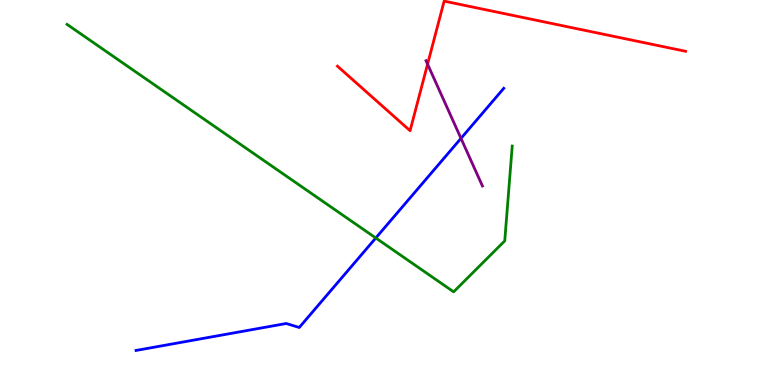[{'lines': ['blue', 'red'], 'intersections': []}, {'lines': ['green', 'red'], 'intersections': []}, {'lines': ['purple', 'red'], 'intersections': [{'x': 5.52, 'y': 8.33}]}, {'lines': ['blue', 'green'], 'intersections': [{'x': 4.85, 'y': 3.82}]}, {'lines': ['blue', 'purple'], 'intersections': [{'x': 5.95, 'y': 6.41}]}, {'lines': ['green', 'purple'], 'intersections': []}]